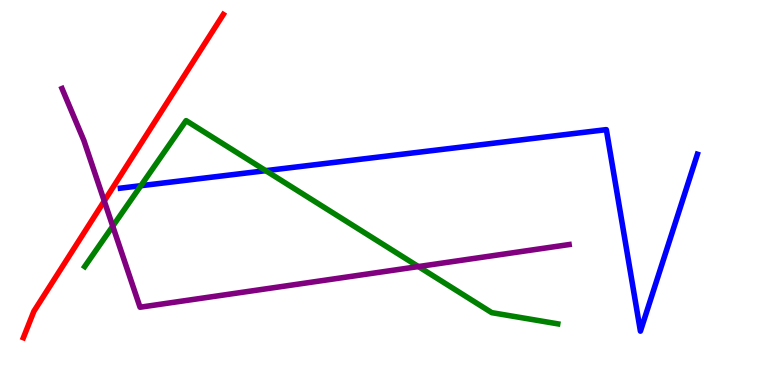[{'lines': ['blue', 'red'], 'intersections': []}, {'lines': ['green', 'red'], 'intersections': []}, {'lines': ['purple', 'red'], 'intersections': [{'x': 1.35, 'y': 4.78}]}, {'lines': ['blue', 'green'], 'intersections': [{'x': 1.82, 'y': 5.18}, {'x': 3.43, 'y': 5.57}]}, {'lines': ['blue', 'purple'], 'intersections': []}, {'lines': ['green', 'purple'], 'intersections': [{'x': 1.45, 'y': 4.12}, {'x': 5.4, 'y': 3.08}]}]